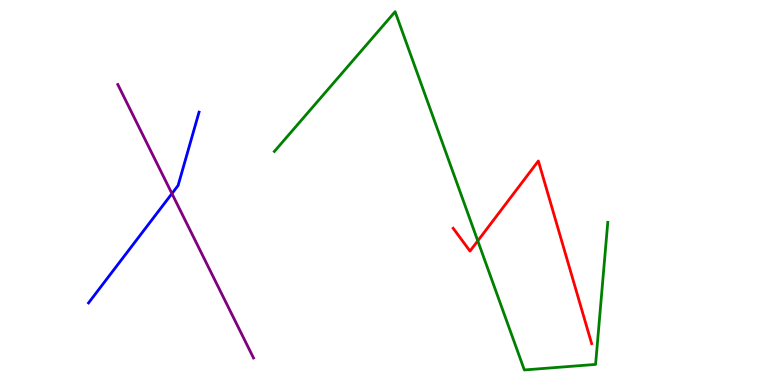[{'lines': ['blue', 'red'], 'intersections': []}, {'lines': ['green', 'red'], 'intersections': [{'x': 6.16, 'y': 3.74}]}, {'lines': ['purple', 'red'], 'intersections': []}, {'lines': ['blue', 'green'], 'intersections': []}, {'lines': ['blue', 'purple'], 'intersections': [{'x': 2.22, 'y': 4.97}]}, {'lines': ['green', 'purple'], 'intersections': []}]